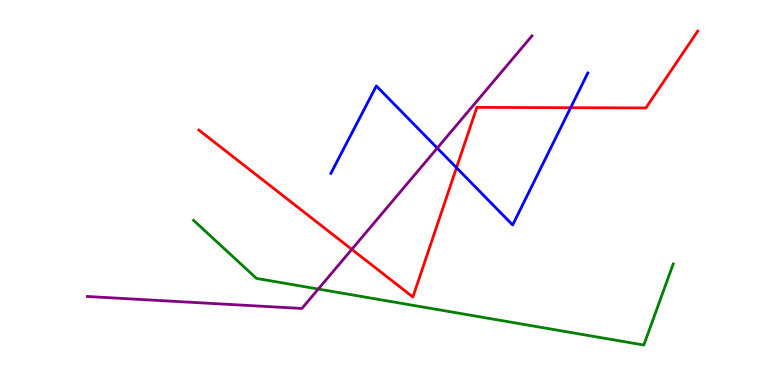[{'lines': ['blue', 'red'], 'intersections': [{'x': 5.89, 'y': 5.64}, {'x': 7.36, 'y': 7.2}]}, {'lines': ['green', 'red'], 'intersections': []}, {'lines': ['purple', 'red'], 'intersections': [{'x': 4.54, 'y': 3.52}]}, {'lines': ['blue', 'green'], 'intersections': []}, {'lines': ['blue', 'purple'], 'intersections': [{'x': 5.64, 'y': 6.15}]}, {'lines': ['green', 'purple'], 'intersections': [{'x': 4.11, 'y': 2.49}]}]